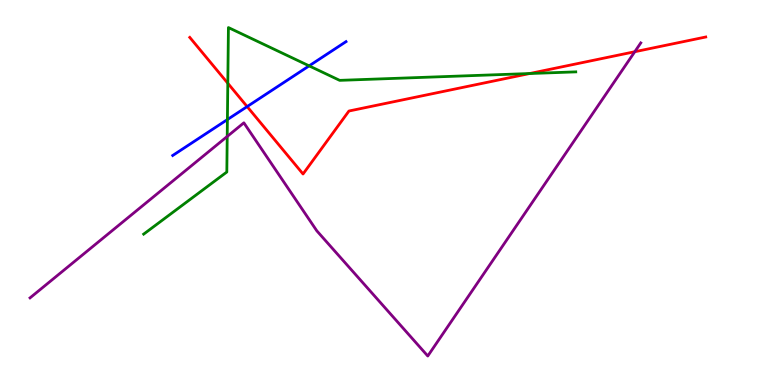[{'lines': ['blue', 'red'], 'intersections': [{'x': 3.19, 'y': 7.23}]}, {'lines': ['green', 'red'], 'intersections': [{'x': 2.94, 'y': 7.84}, {'x': 6.83, 'y': 8.09}]}, {'lines': ['purple', 'red'], 'intersections': [{'x': 8.19, 'y': 8.66}]}, {'lines': ['blue', 'green'], 'intersections': [{'x': 2.93, 'y': 6.89}, {'x': 3.99, 'y': 8.29}]}, {'lines': ['blue', 'purple'], 'intersections': []}, {'lines': ['green', 'purple'], 'intersections': [{'x': 2.93, 'y': 6.46}]}]